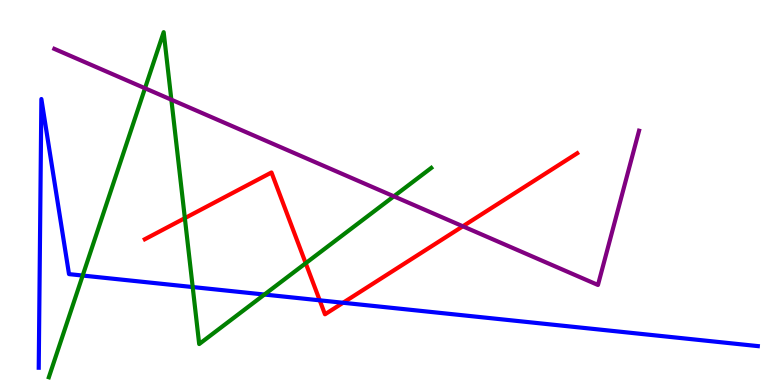[{'lines': ['blue', 'red'], 'intersections': [{'x': 4.13, 'y': 2.2}, {'x': 4.43, 'y': 2.14}]}, {'lines': ['green', 'red'], 'intersections': [{'x': 2.39, 'y': 4.33}, {'x': 3.94, 'y': 3.16}]}, {'lines': ['purple', 'red'], 'intersections': [{'x': 5.97, 'y': 4.12}]}, {'lines': ['blue', 'green'], 'intersections': [{'x': 1.07, 'y': 2.84}, {'x': 2.49, 'y': 2.54}, {'x': 3.41, 'y': 2.35}]}, {'lines': ['blue', 'purple'], 'intersections': []}, {'lines': ['green', 'purple'], 'intersections': [{'x': 1.87, 'y': 7.71}, {'x': 2.21, 'y': 7.41}, {'x': 5.08, 'y': 4.9}]}]